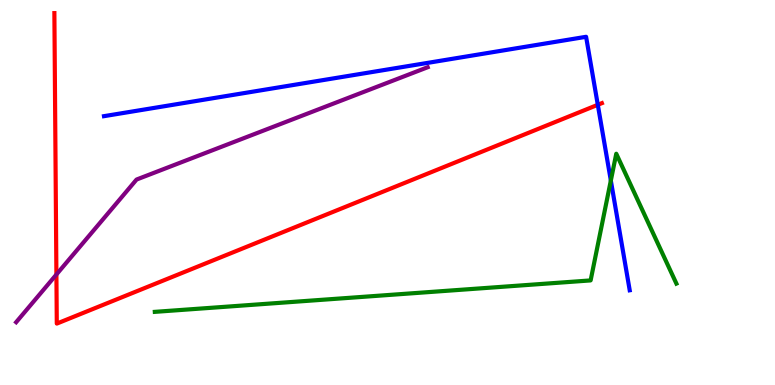[{'lines': ['blue', 'red'], 'intersections': [{'x': 7.71, 'y': 7.28}]}, {'lines': ['green', 'red'], 'intersections': []}, {'lines': ['purple', 'red'], 'intersections': [{'x': 0.728, 'y': 2.87}]}, {'lines': ['blue', 'green'], 'intersections': [{'x': 7.88, 'y': 5.31}]}, {'lines': ['blue', 'purple'], 'intersections': []}, {'lines': ['green', 'purple'], 'intersections': []}]